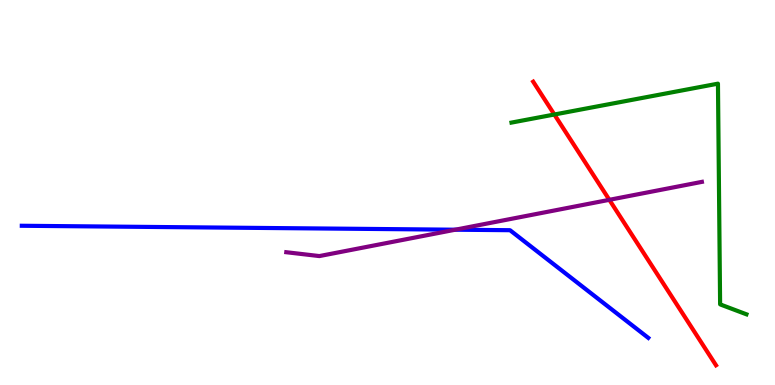[{'lines': ['blue', 'red'], 'intersections': []}, {'lines': ['green', 'red'], 'intersections': [{'x': 7.15, 'y': 7.03}]}, {'lines': ['purple', 'red'], 'intersections': [{'x': 7.86, 'y': 4.81}]}, {'lines': ['blue', 'green'], 'intersections': []}, {'lines': ['blue', 'purple'], 'intersections': [{'x': 5.87, 'y': 4.03}]}, {'lines': ['green', 'purple'], 'intersections': []}]